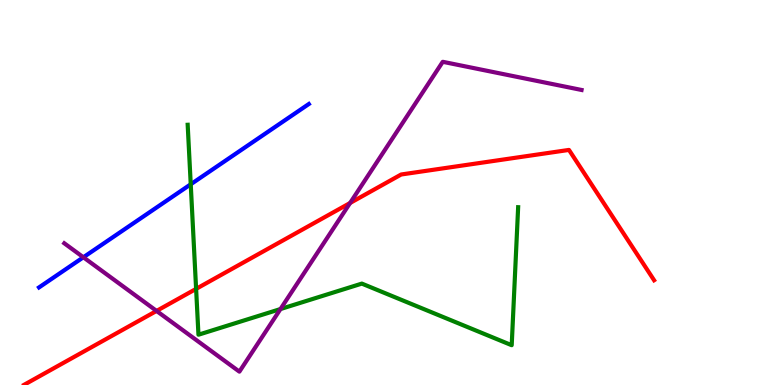[{'lines': ['blue', 'red'], 'intersections': []}, {'lines': ['green', 'red'], 'intersections': [{'x': 2.53, 'y': 2.5}]}, {'lines': ['purple', 'red'], 'intersections': [{'x': 2.02, 'y': 1.92}, {'x': 4.52, 'y': 4.73}]}, {'lines': ['blue', 'green'], 'intersections': [{'x': 2.46, 'y': 5.21}]}, {'lines': ['blue', 'purple'], 'intersections': [{'x': 1.08, 'y': 3.32}]}, {'lines': ['green', 'purple'], 'intersections': [{'x': 3.62, 'y': 1.97}]}]